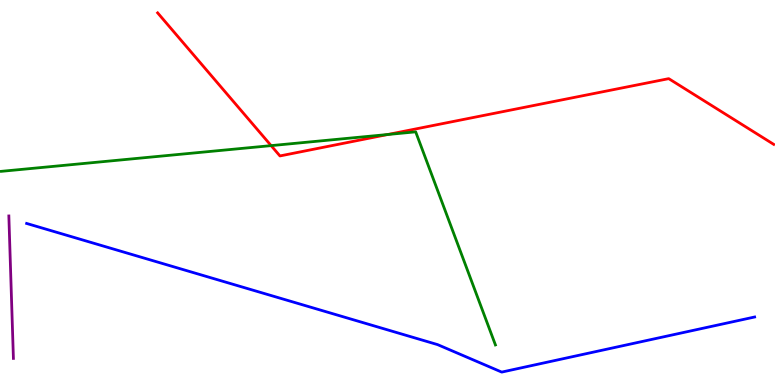[{'lines': ['blue', 'red'], 'intersections': []}, {'lines': ['green', 'red'], 'intersections': [{'x': 3.5, 'y': 6.22}, {'x': 5.0, 'y': 6.51}]}, {'lines': ['purple', 'red'], 'intersections': []}, {'lines': ['blue', 'green'], 'intersections': []}, {'lines': ['blue', 'purple'], 'intersections': []}, {'lines': ['green', 'purple'], 'intersections': []}]